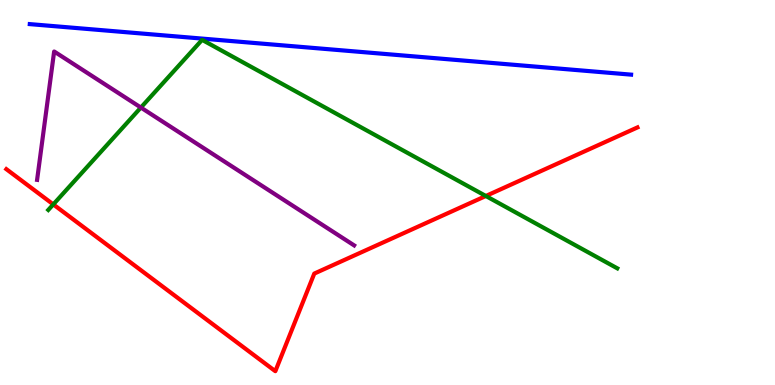[{'lines': ['blue', 'red'], 'intersections': []}, {'lines': ['green', 'red'], 'intersections': [{'x': 0.688, 'y': 4.69}, {'x': 6.27, 'y': 4.91}]}, {'lines': ['purple', 'red'], 'intersections': []}, {'lines': ['blue', 'green'], 'intersections': []}, {'lines': ['blue', 'purple'], 'intersections': []}, {'lines': ['green', 'purple'], 'intersections': [{'x': 1.82, 'y': 7.21}]}]